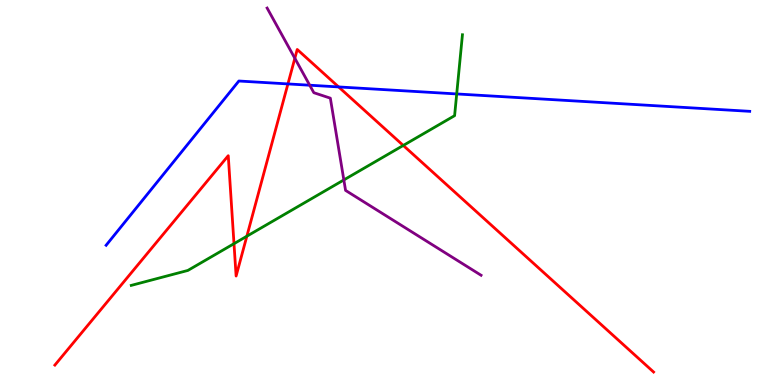[{'lines': ['blue', 'red'], 'intersections': [{'x': 3.72, 'y': 7.82}, {'x': 4.37, 'y': 7.74}]}, {'lines': ['green', 'red'], 'intersections': [{'x': 3.02, 'y': 3.67}, {'x': 3.19, 'y': 3.86}, {'x': 5.2, 'y': 6.22}]}, {'lines': ['purple', 'red'], 'intersections': [{'x': 3.8, 'y': 8.49}]}, {'lines': ['blue', 'green'], 'intersections': [{'x': 5.89, 'y': 7.56}]}, {'lines': ['blue', 'purple'], 'intersections': [{'x': 4.0, 'y': 7.79}]}, {'lines': ['green', 'purple'], 'intersections': [{'x': 4.44, 'y': 5.33}]}]